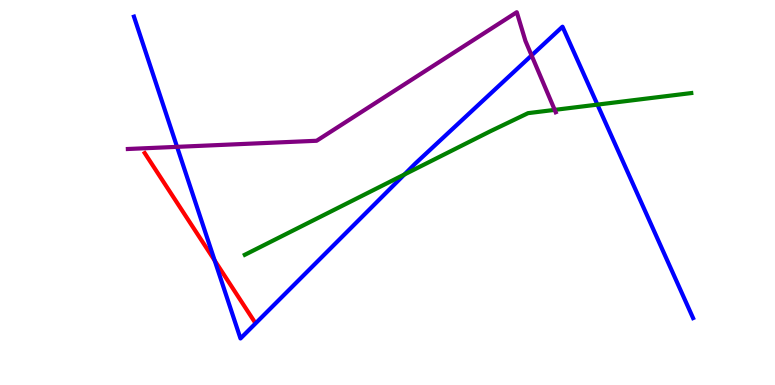[{'lines': ['blue', 'red'], 'intersections': [{'x': 2.77, 'y': 3.23}]}, {'lines': ['green', 'red'], 'intersections': []}, {'lines': ['purple', 'red'], 'intersections': []}, {'lines': ['blue', 'green'], 'intersections': [{'x': 5.22, 'y': 5.47}, {'x': 7.71, 'y': 7.28}]}, {'lines': ['blue', 'purple'], 'intersections': [{'x': 2.28, 'y': 6.19}, {'x': 6.86, 'y': 8.56}]}, {'lines': ['green', 'purple'], 'intersections': [{'x': 7.16, 'y': 7.15}]}]